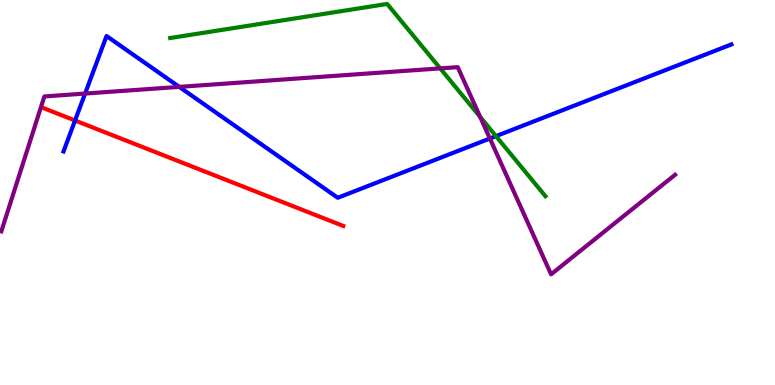[{'lines': ['blue', 'red'], 'intersections': [{'x': 0.968, 'y': 6.87}]}, {'lines': ['green', 'red'], 'intersections': []}, {'lines': ['purple', 'red'], 'intersections': []}, {'lines': ['blue', 'green'], 'intersections': [{'x': 6.4, 'y': 6.46}]}, {'lines': ['blue', 'purple'], 'intersections': [{'x': 1.1, 'y': 7.57}, {'x': 2.31, 'y': 7.74}, {'x': 6.32, 'y': 6.4}]}, {'lines': ['green', 'purple'], 'intersections': [{'x': 5.68, 'y': 8.22}, {'x': 6.2, 'y': 6.96}]}]